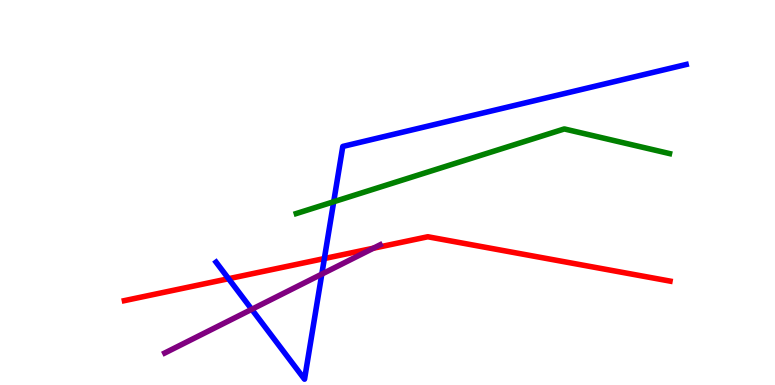[{'lines': ['blue', 'red'], 'intersections': [{'x': 2.95, 'y': 2.76}, {'x': 4.19, 'y': 3.28}]}, {'lines': ['green', 'red'], 'intersections': []}, {'lines': ['purple', 'red'], 'intersections': [{'x': 4.82, 'y': 3.55}]}, {'lines': ['blue', 'green'], 'intersections': [{'x': 4.31, 'y': 4.76}]}, {'lines': ['blue', 'purple'], 'intersections': [{'x': 3.25, 'y': 1.97}, {'x': 4.15, 'y': 2.88}]}, {'lines': ['green', 'purple'], 'intersections': []}]